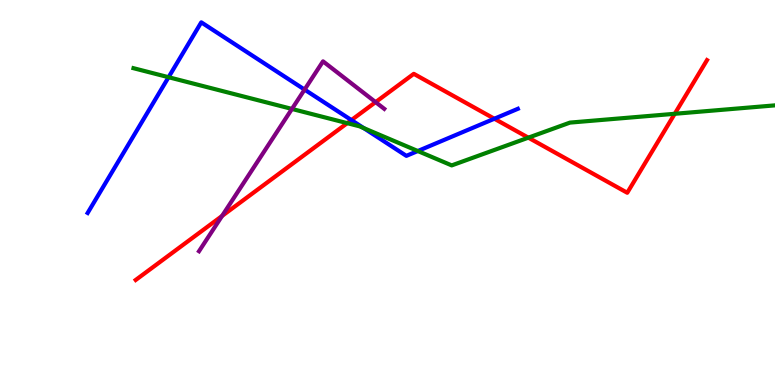[{'lines': ['blue', 'red'], 'intersections': [{'x': 4.53, 'y': 6.88}, {'x': 6.38, 'y': 6.92}]}, {'lines': ['green', 'red'], 'intersections': [{'x': 4.48, 'y': 6.8}, {'x': 6.82, 'y': 6.42}, {'x': 8.71, 'y': 7.04}]}, {'lines': ['purple', 'red'], 'intersections': [{'x': 2.87, 'y': 4.39}, {'x': 4.85, 'y': 7.35}]}, {'lines': ['blue', 'green'], 'intersections': [{'x': 2.18, 'y': 7.99}, {'x': 4.69, 'y': 6.67}, {'x': 5.39, 'y': 6.08}]}, {'lines': ['blue', 'purple'], 'intersections': [{'x': 3.93, 'y': 7.67}]}, {'lines': ['green', 'purple'], 'intersections': [{'x': 3.77, 'y': 7.17}]}]